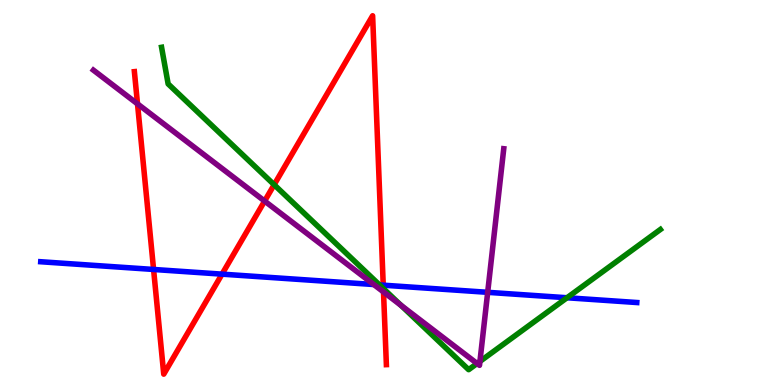[{'lines': ['blue', 'red'], 'intersections': [{'x': 1.98, 'y': 3.0}, {'x': 2.86, 'y': 2.88}, {'x': 4.95, 'y': 2.59}]}, {'lines': ['green', 'red'], 'intersections': [{'x': 3.54, 'y': 5.2}, {'x': 4.95, 'y': 2.5}]}, {'lines': ['purple', 'red'], 'intersections': [{'x': 1.77, 'y': 7.3}, {'x': 3.41, 'y': 4.78}, {'x': 4.95, 'y': 2.42}]}, {'lines': ['blue', 'green'], 'intersections': [{'x': 4.9, 'y': 2.6}, {'x': 7.32, 'y': 2.27}]}, {'lines': ['blue', 'purple'], 'intersections': [{'x': 4.82, 'y': 2.61}, {'x': 6.29, 'y': 2.41}]}, {'lines': ['green', 'purple'], 'intersections': [{'x': 5.17, 'y': 2.07}, {'x': 6.16, 'y': 0.558}, {'x': 6.19, 'y': 0.613}]}]